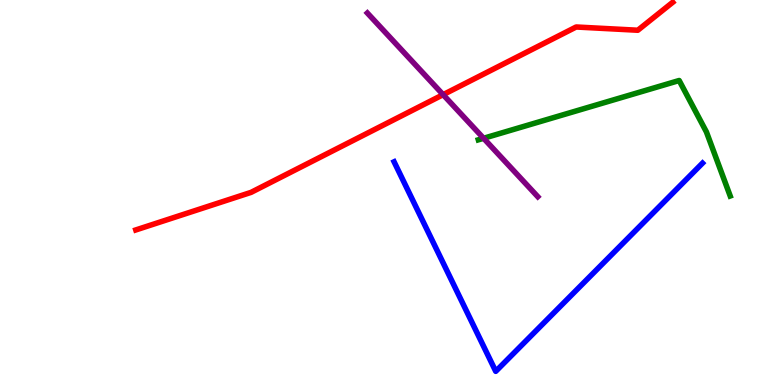[{'lines': ['blue', 'red'], 'intersections': []}, {'lines': ['green', 'red'], 'intersections': []}, {'lines': ['purple', 'red'], 'intersections': [{'x': 5.72, 'y': 7.54}]}, {'lines': ['blue', 'green'], 'intersections': []}, {'lines': ['blue', 'purple'], 'intersections': []}, {'lines': ['green', 'purple'], 'intersections': [{'x': 6.24, 'y': 6.41}]}]